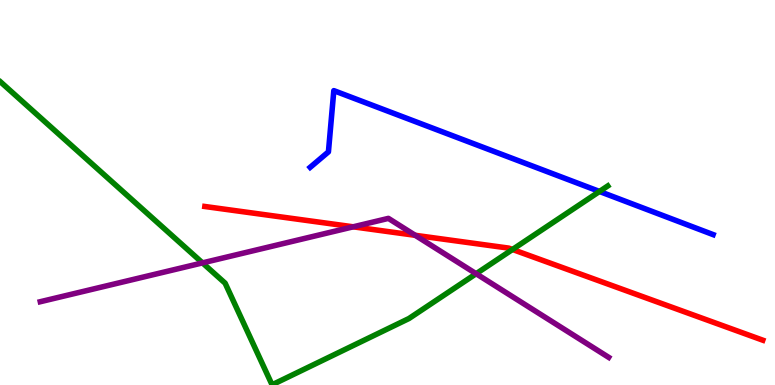[{'lines': ['blue', 'red'], 'intersections': []}, {'lines': ['green', 'red'], 'intersections': [{'x': 6.61, 'y': 3.52}]}, {'lines': ['purple', 'red'], 'intersections': [{'x': 4.56, 'y': 4.11}, {'x': 5.36, 'y': 3.89}]}, {'lines': ['blue', 'green'], 'intersections': [{'x': 7.74, 'y': 5.03}]}, {'lines': ['blue', 'purple'], 'intersections': []}, {'lines': ['green', 'purple'], 'intersections': [{'x': 2.61, 'y': 3.17}, {'x': 6.14, 'y': 2.89}]}]